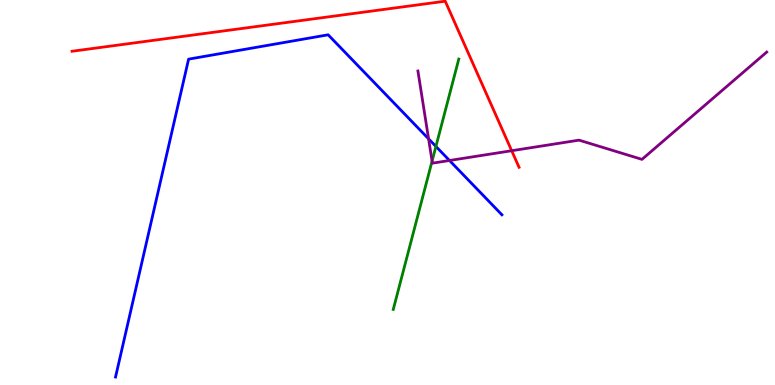[{'lines': ['blue', 'red'], 'intersections': []}, {'lines': ['green', 'red'], 'intersections': []}, {'lines': ['purple', 'red'], 'intersections': [{'x': 6.6, 'y': 6.09}]}, {'lines': ['blue', 'green'], 'intersections': [{'x': 5.62, 'y': 6.2}]}, {'lines': ['blue', 'purple'], 'intersections': [{'x': 5.53, 'y': 6.39}, {'x': 5.8, 'y': 5.83}]}, {'lines': ['green', 'purple'], 'intersections': [{'x': 5.58, 'y': 5.82}]}]